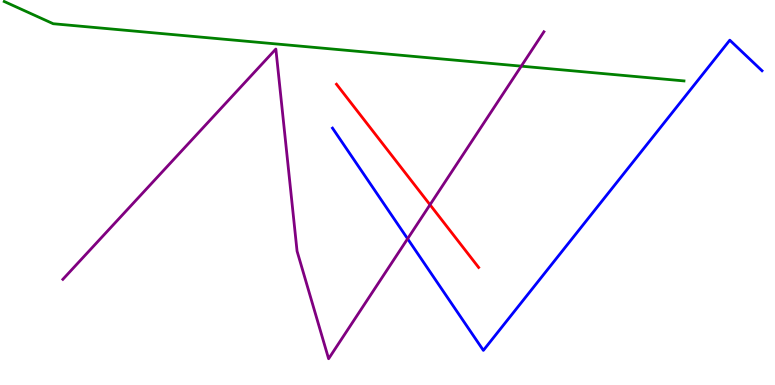[{'lines': ['blue', 'red'], 'intersections': []}, {'lines': ['green', 'red'], 'intersections': []}, {'lines': ['purple', 'red'], 'intersections': [{'x': 5.55, 'y': 4.68}]}, {'lines': ['blue', 'green'], 'intersections': []}, {'lines': ['blue', 'purple'], 'intersections': [{'x': 5.26, 'y': 3.8}]}, {'lines': ['green', 'purple'], 'intersections': [{'x': 6.73, 'y': 8.28}]}]